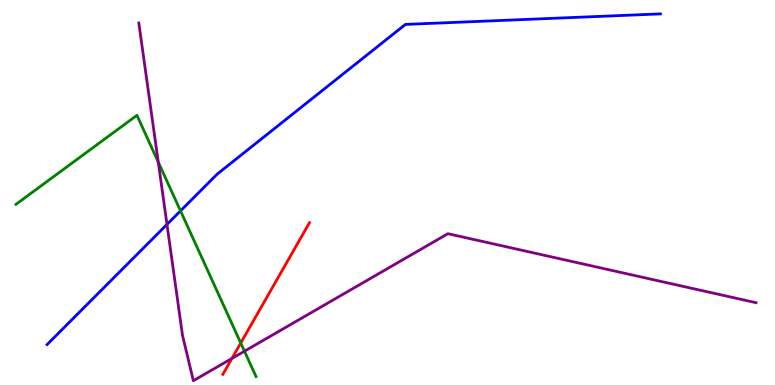[{'lines': ['blue', 'red'], 'intersections': []}, {'lines': ['green', 'red'], 'intersections': [{'x': 3.11, 'y': 1.09}]}, {'lines': ['purple', 'red'], 'intersections': [{'x': 2.99, 'y': 0.69}]}, {'lines': ['blue', 'green'], 'intersections': [{'x': 2.33, 'y': 4.52}]}, {'lines': ['blue', 'purple'], 'intersections': [{'x': 2.15, 'y': 4.17}]}, {'lines': ['green', 'purple'], 'intersections': [{'x': 2.04, 'y': 5.79}, {'x': 3.15, 'y': 0.878}]}]